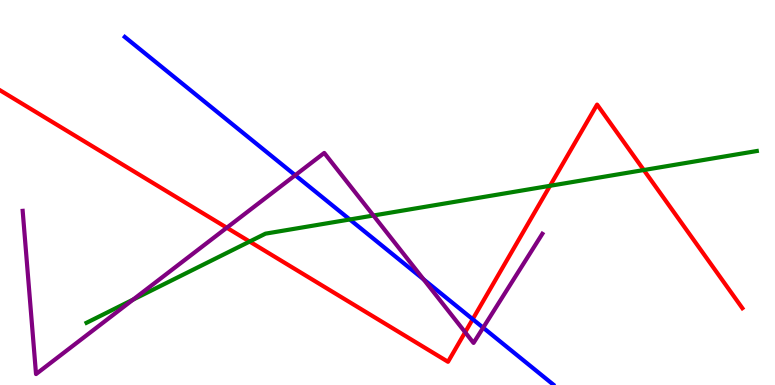[{'lines': ['blue', 'red'], 'intersections': [{'x': 6.1, 'y': 1.71}]}, {'lines': ['green', 'red'], 'intersections': [{'x': 3.22, 'y': 3.73}, {'x': 7.1, 'y': 5.17}, {'x': 8.31, 'y': 5.58}]}, {'lines': ['purple', 'red'], 'intersections': [{'x': 2.93, 'y': 4.09}, {'x': 6.0, 'y': 1.37}]}, {'lines': ['blue', 'green'], 'intersections': [{'x': 4.51, 'y': 4.3}]}, {'lines': ['blue', 'purple'], 'intersections': [{'x': 3.81, 'y': 5.45}, {'x': 5.47, 'y': 2.74}, {'x': 6.23, 'y': 1.49}]}, {'lines': ['green', 'purple'], 'intersections': [{'x': 1.72, 'y': 2.22}, {'x': 4.82, 'y': 4.4}]}]